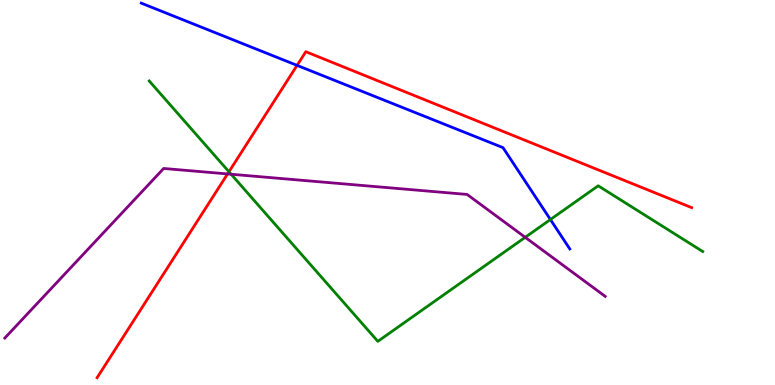[{'lines': ['blue', 'red'], 'intersections': [{'x': 3.83, 'y': 8.3}]}, {'lines': ['green', 'red'], 'intersections': [{'x': 2.95, 'y': 5.54}]}, {'lines': ['purple', 'red'], 'intersections': [{'x': 2.94, 'y': 5.48}]}, {'lines': ['blue', 'green'], 'intersections': [{'x': 7.1, 'y': 4.3}]}, {'lines': ['blue', 'purple'], 'intersections': []}, {'lines': ['green', 'purple'], 'intersections': [{'x': 2.98, 'y': 5.47}, {'x': 6.78, 'y': 3.84}]}]